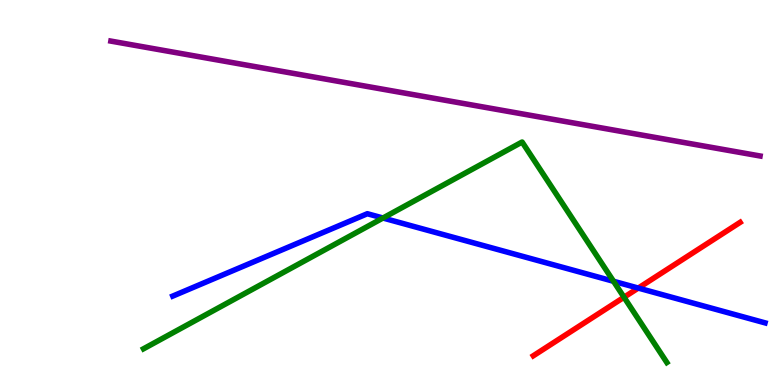[{'lines': ['blue', 'red'], 'intersections': [{'x': 8.24, 'y': 2.52}]}, {'lines': ['green', 'red'], 'intersections': [{'x': 8.05, 'y': 2.28}]}, {'lines': ['purple', 'red'], 'intersections': []}, {'lines': ['blue', 'green'], 'intersections': [{'x': 4.94, 'y': 4.34}, {'x': 7.92, 'y': 2.69}]}, {'lines': ['blue', 'purple'], 'intersections': []}, {'lines': ['green', 'purple'], 'intersections': []}]